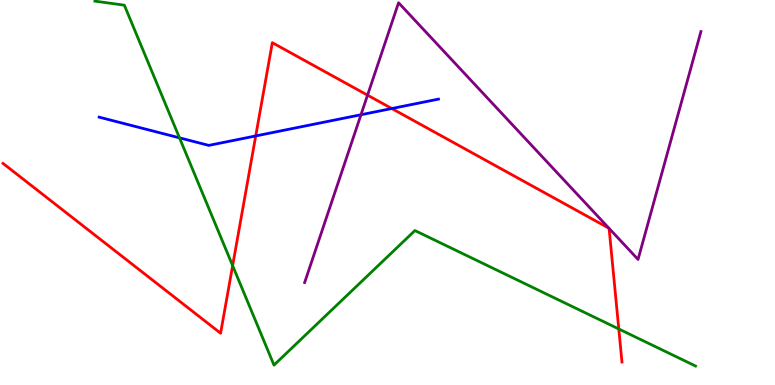[{'lines': ['blue', 'red'], 'intersections': [{'x': 3.3, 'y': 6.47}, {'x': 5.06, 'y': 7.18}]}, {'lines': ['green', 'red'], 'intersections': [{'x': 3.0, 'y': 3.1}, {'x': 7.98, 'y': 1.46}]}, {'lines': ['purple', 'red'], 'intersections': [{'x': 4.74, 'y': 7.53}, {'x': 7.86, 'y': 4.07}, {'x': 7.86, 'y': 4.07}]}, {'lines': ['blue', 'green'], 'intersections': [{'x': 2.32, 'y': 6.42}]}, {'lines': ['blue', 'purple'], 'intersections': [{'x': 4.66, 'y': 7.02}]}, {'lines': ['green', 'purple'], 'intersections': []}]